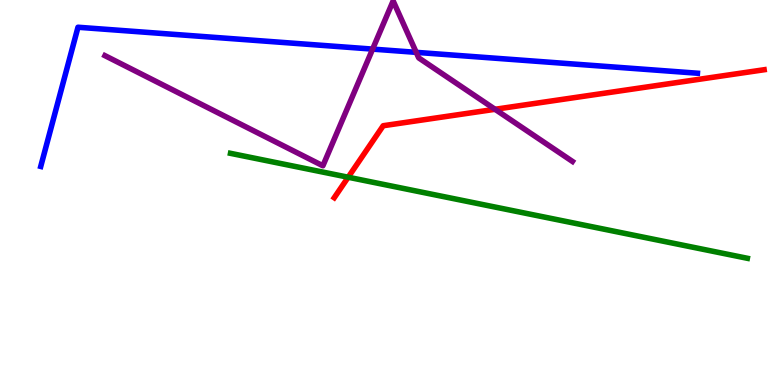[{'lines': ['blue', 'red'], 'intersections': []}, {'lines': ['green', 'red'], 'intersections': [{'x': 4.49, 'y': 5.4}]}, {'lines': ['purple', 'red'], 'intersections': [{'x': 6.39, 'y': 7.16}]}, {'lines': ['blue', 'green'], 'intersections': []}, {'lines': ['blue', 'purple'], 'intersections': [{'x': 4.81, 'y': 8.72}, {'x': 5.37, 'y': 8.64}]}, {'lines': ['green', 'purple'], 'intersections': []}]